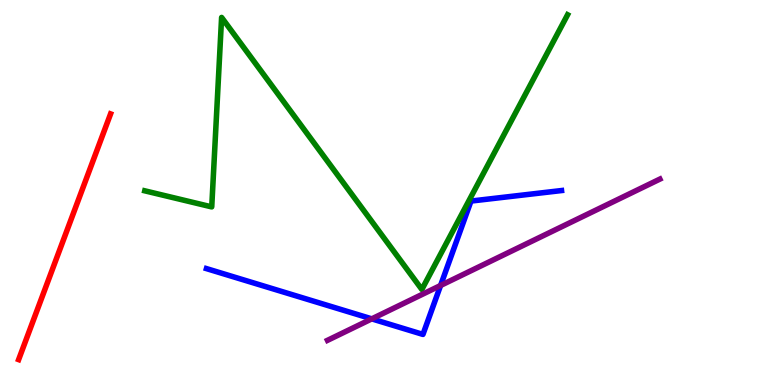[{'lines': ['blue', 'red'], 'intersections': []}, {'lines': ['green', 'red'], 'intersections': []}, {'lines': ['purple', 'red'], 'intersections': []}, {'lines': ['blue', 'green'], 'intersections': []}, {'lines': ['blue', 'purple'], 'intersections': [{'x': 4.8, 'y': 1.72}, {'x': 5.68, 'y': 2.59}]}, {'lines': ['green', 'purple'], 'intersections': []}]